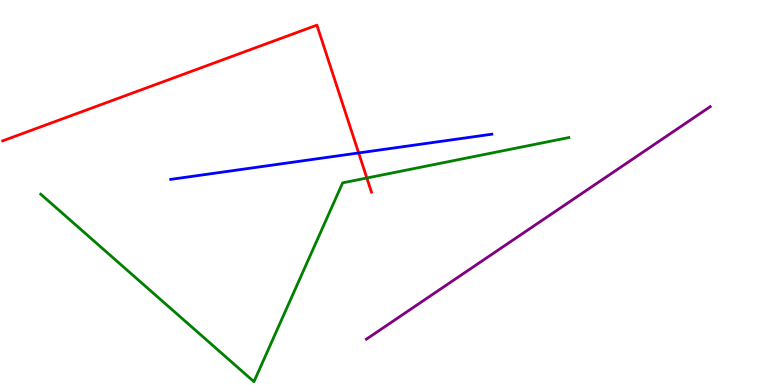[{'lines': ['blue', 'red'], 'intersections': [{'x': 4.63, 'y': 6.03}]}, {'lines': ['green', 'red'], 'intersections': [{'x': 4.73, 'y': 5.38}]}, {'lines': ['purple', 'red'], 'intersections': []}, {'lines': ['blue', 'green'], 'intersections': []}, {'lines': ['blue', 'purple'], 'intersections': []}, {'lines': ['green', 'purple'], 'intersections': []}]